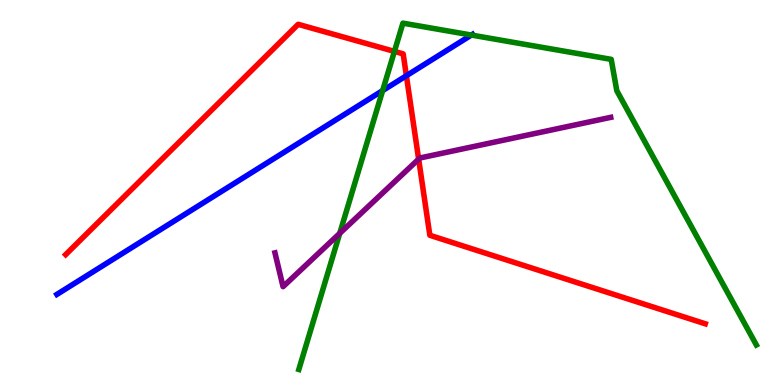[{'lines': ['blue', 'red'], 'intersections': [{'x': 5.24, 'y': 8.03}]}, {'lines': ['green', 'red'], 'intersections': [{'x': 5.09, 'y': 8.66}]}, {'lines': ['purple', 'red'], 'intersections': [{'x': 5.4, 'y': 5.87}]}, {'lines': ['blue', 'green'], 'intersections': [{'x': 4.94, 'y': 7.65}, {'x': 6.08, 'y': 9.09}]}, {'lines': ['blue', 'purple'], 'intersections': []}, {'lines': ['green', 'purple'], 'intersections': [{'x': 4.38, 'y': 3.94}]}]